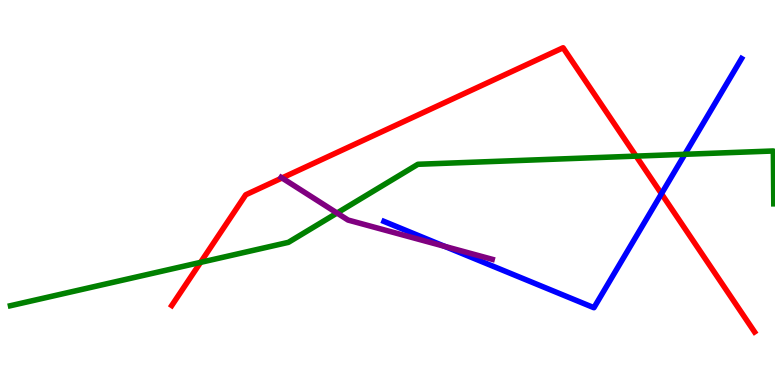[{'lines': ['blue', 'red'], 'intersections': [{'x': 8.53, 'y': 4.97}]}, {'lines': ['green', 'red'], 'intersections': [{'x': 2.59, 'y': 3.19}, {'x': 8.21, 'y': 5.94}]}, {'lines': ['purple', 'red'], 'intersections': [{'x': 3.64, 'y': 5.38}]}, {'lines': ['blue', 'green'], 'intersections': [{'x': 8.84, 'y': 5.99}]}, {'lines': ['blue', 'purple'], 'intersections': [{'x': 5.74, 'y': 3.6}]}, {'lines': ['green', 'purple'], 'intersections': [{'x': 4.35, 'y': 4.47}]}]